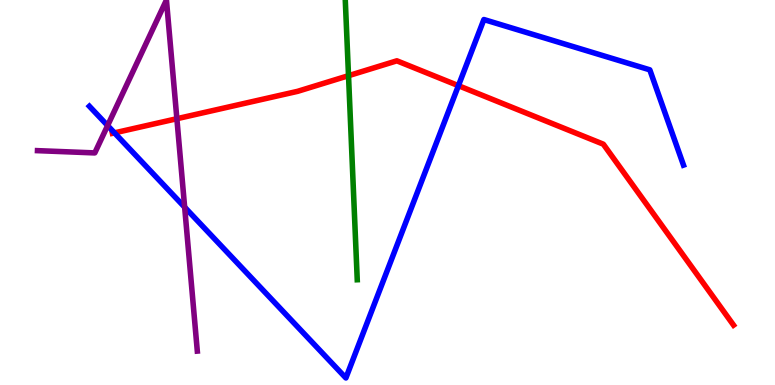[{'lines': ['blue', 'red'], 'intersections': [{'x': 1.48, 'y': 6.55}, {'x': 5.92, 'y': 7.77}]}, {'lines': ['green', 'red'], 'intersections': [{'x': 4.5, 'y': 8.03}]}, {'lines': ['purple', 'red'], 'intersections': [{'x': 2.28, 'y': 6.92}]}, {'lines': ['blue', 'green'], 'intersections': []}, {'lines': ['blue', 'purple'], 'intersections': [{'x': 1.39, 'y': 6.74}, {'x': 2.38, 'y': 4.62}]}, {'lines': ['green', 'purple'], 'intersections': []}]